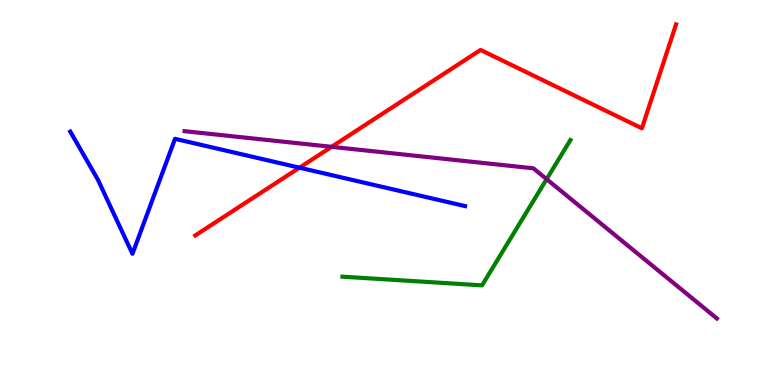[{'lines': ['blue', 'red'], 'intersections': [{'x': 3.86, 'y': 5.64}]}, {'lines': ['green', 'red'], 'intersections': []}, {'lines': ['purple', 'red'], 'intersections': [{'x': 4.28, 'y': 6.19}]}, {'lines': ['blue', 'green'], 'intersections': []}, {'lines': ['blue', 'purple'], 'intersections': []}, {'lines': ['green', 'purple'], 'intersections': [{'x': 7.05, 'y': 5.35}]}]